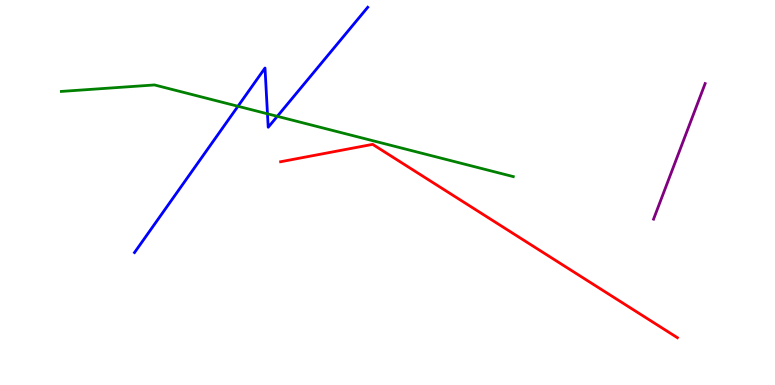[{'lines': ['blue', 'red'], 'intersections': []}, {'lines': ['green', 'red'], 'intersections': []}, {'lines': ['purple', 'red'], 'intersections': []}, {'lines': ['blue', 'green'], 'intersections': [{'x': 3.07, 'y': 7.24}, {'x': 3.45, 'y': 7.04}, {'x': 3.58, 'y': 6.98}]}, {'lines': ['blue', 'purple'], 'intersections': []}, {'lines': ['green', 'purple'], 'intersections': []}]